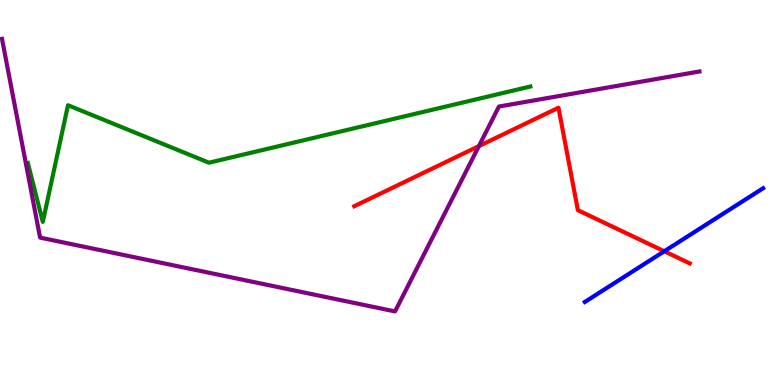[{'lines': ['blue', 'red'], 'intersections': [{'x': 8.57, 'y': 3.47}]}, {'lines': ['green', 'red'], 'intersections': []}, {'lines': ['purple', 'red'], 'intersections': [{'x': 6.18, 'y': 6.21}]}, {'lines': ['blue', 'green'], 'intersections': []}, {'lines': ['blue', 'purple'], 'intersections': []}, {'lines': ['green', 'purple'], 'intersections': []}]